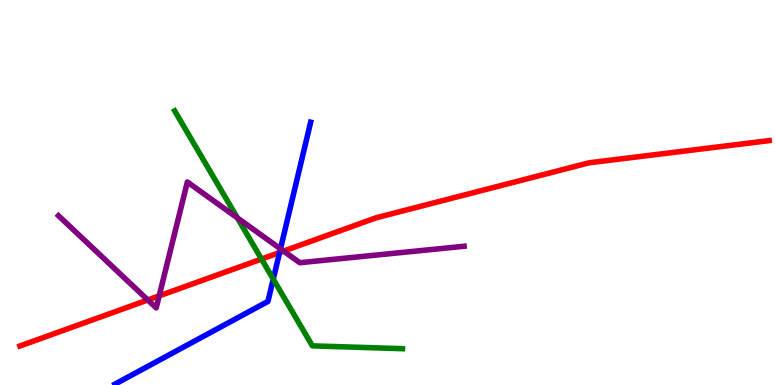[{'lines': ['blue', 'red'], 'intersections': [{'x': 3.61, 'y': 3.44}]}, {'lines': ['green', 'red'], 'intersections': [{'x': 3.37, 'y': 3.27}]}, {'lines': ['purple', 'red'], 'intersections': [{'x': 1.91, 'y': 2.21}, {'x': 2.05, 'y': 2.32}, {'x': 3.66, 'y': 3.48}]}, {'lines': ['blue', 'green'], 'intersections': [{'x': 3.53, 'y': 2.75}]}, {'lines': ['blue', 'purple'], 'intersections': [{'x': 3.62, 'y': 3.54}]}, {'lines': ['green', 'purple'], 'intersections': [{'x': 3.06, 'y': 4.34}]}]